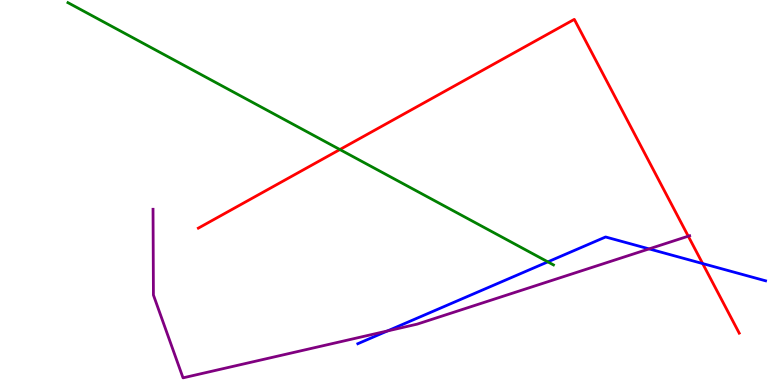[{'lines': ['blue', 'red'], 'intersections': [{'x': 9.07, 'y': 3.15}]}, {'lines': ['green', 'red'], 'intersections': [{'x': 4.39, 'y': 6.12}]}, {'lines': ['purple', 'red'], 'intersections': [{'x': 8.88, 'y': 3.87}]}, {'lines': ['blue', 'green'], 'intersections': [{'x': 7.07, 'y': 3.2}]}, {'lines': ['blue', 'purple'], 'intersections': [{'x': 5.0, 'y': 1.4}, {'x': 8.38, 'y': 3.54}]}, {'lines': ['green', 'purple'], 'intersections': []}]